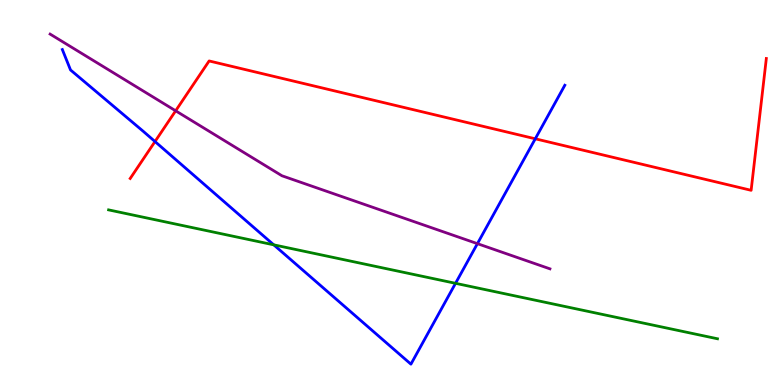[{'lines': ['blue', 'red'], 'intersections': [{'x': 2.0, 'y': 6.32}, {'x': 6.91, 'y': 6.4}]}, {'lines': ['green', 'red'], 'intersections': []}, {'lines': ['purple', 'red'], 'intersections': [{'x': 2.27, 'y': 7.12}]}, {'lines': ['blue', 'green'], 'intersections': [{'x': 3.53, 'y': 3.64}, {'x': 5.88, 'y': 2.64}]}, {'lines': ['blue', 'purple'], 'intersections': [{'x': 6.16, 'y': 3.67}]}, {'lines': ['green', 'purple'], 'intersections': []}]